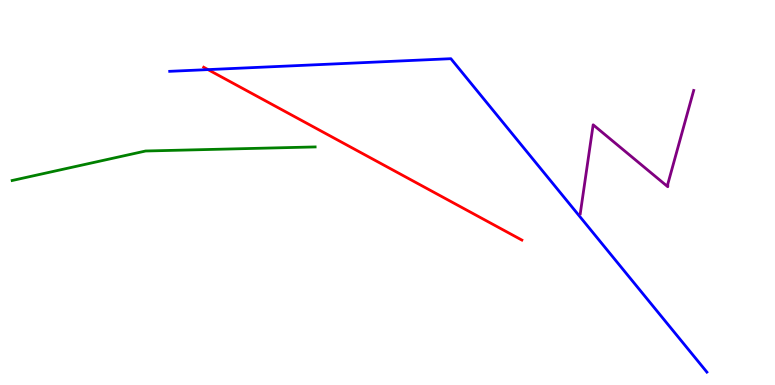[{'lines': ['blue', 'red'], 'intersections': [{'x': 2.68, 'y': 8.19}]}, {'lines': ['green', 'red'], 'intersections': []}, {'lines': ['purple', 'red'], 'intersections': []}, {'lines': ['blue', 'green'], 'intersections': []}, {'lines': ['blue', 'purple'], 'intersections': []}, {'lines': ['green', 'purple'], 'intersections': []}]